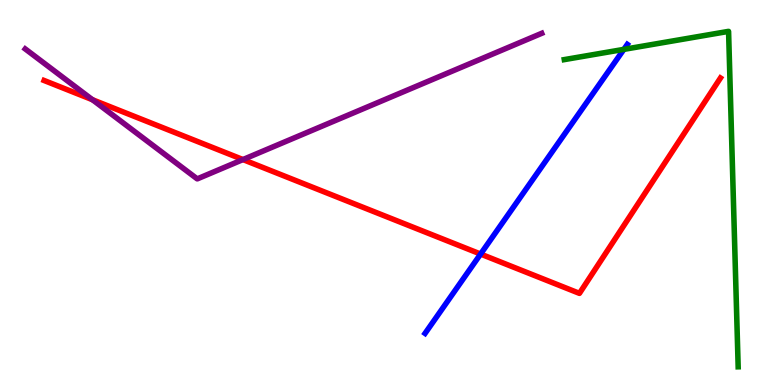[{'lines': ['blue', 'red'], 'intersections': [{'x': 6.2, 'y': 3.4}]}, {'lines': ['green', 'red'], 'intersections': []}, {'lines': ['purple', 'red'], 'intersections': [{'x': 1.19, 'y': 7.41}, {'x': 3.13, 'y': 5.86}]}, {'lines': ['blue', 'green'], 'intersections': [{'x': 8.05, 'y': 8.72}]}, {'lines': ['blue', 'purple'], 'intersections': []}, {'lines': ['green', 'purple'], 'intersections': []}]